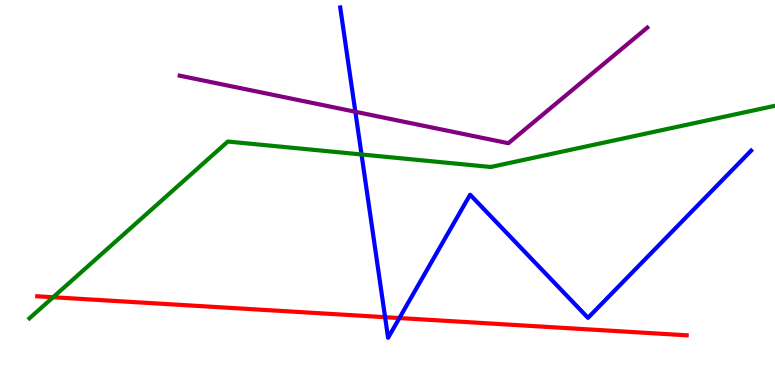[{'lines': ['blue', 'red'], 'intersections': [{'x': 4.97, 'y': 1.76}, {'x': 5.15, 'y': 1.74}]}, {'lines': ['green', 'red'], 'intersections': [{'x': 0.685, 'y': 2.28}]}, {'lines': ['purple', 'red'], 'intersections': []}, {'lines': ['blue', 'green'], 'intersections': [{'x': 4.66, 'y': 5.99}]}, {'lines': ['blue', 'purple'], 'intersections': [{'x': 4.59, 'y': 7.1}]}, {'lines': ['green', 'purple'], 'intersections': []}]